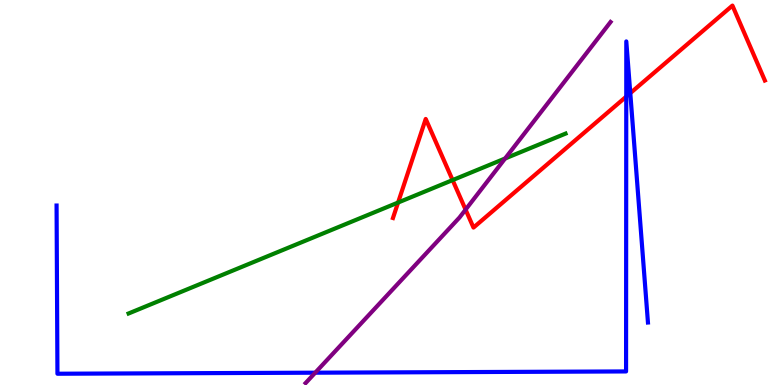[{'lines': ['blue', 'red'], 'intersections': [{'x': 8.08, 'y': 7.49}, {'x': 8.13, 'y': 7.58}]}, {'lines': ['green', 'red'], 'intersections': [{'x': 5.14, 'y': 4.74}, {'x': 5.84, 'y': 5.32}]}, {'lines': ['purple', 'red'], 'intersections': [{'x': 6.01, 'y': 4.56}]}, {'lines': ['blue', 'green'], 'intersections': []}, {'lines': ['blue', 'purple'], 'intersections': [{'x': 4.07, 'y': 0.32}]}, {'lines': ['green', 'purple'], 'intersections': [{'x': 6.52, 'y': 5.88}]}]